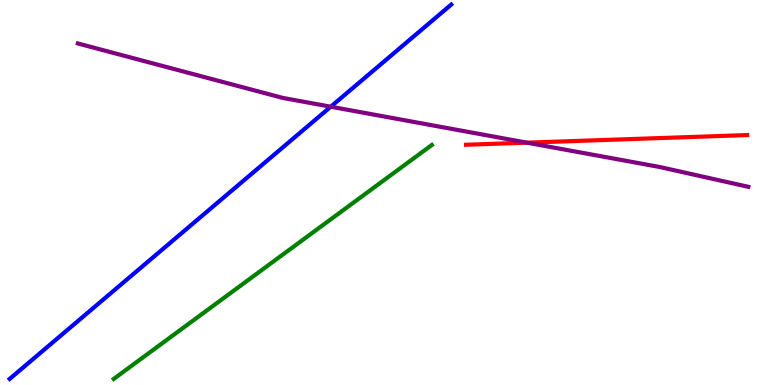[{'lines': ['blue', 'red'], 'intersections': []}, {'lines': ['green', 'red'], 'intersections': []}, {'lines': ['purple', 'red'], 'intersections': [{'x': 6.8, 'y': 6.29}]}, {'lines': ['blue', 'green'], 'intersections': []}, {'lines': ['blue', 'purple'], 'intersections': [{'x': 4.27, 'y': 7.23}]}, {'lines': ['green', 'purple'], 'intersections': []}]